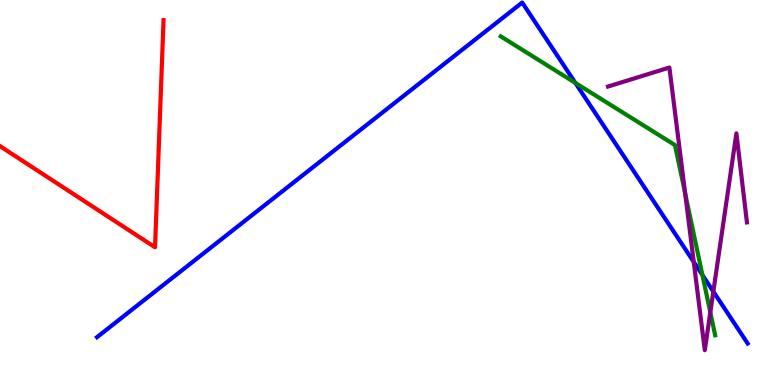[{'lines': ['blue', 'red'], 'intersections': []}, {'lines': ['green', 'red'], 'intersections': []}, {'lines': ['purple', 'red'], 'intersections': []}, {'lines': ['blue', 'green'], 'intersections': [{'x': 7.42, 'y': 7.85}, {'x': 9.06, 'y': 2.86}]}, {'lines': ['blue', 'purple'], 'intersections': [{'x': 8.95, 'y': 3.2}, {'x': 9.2, 'y': 2.43}]}, {'lines': ['green', 'purple'], 'intersections': [{'x': 8.84, 'y': 4.98}, {'x': 9.17, 'y': 1.89}]}]